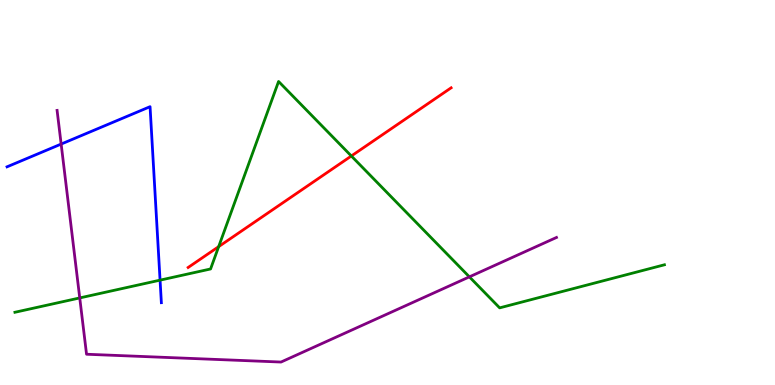[{'lines': ['blue', 'red'], 'intersections': []}, {'lines': ['green', 'red'], 'intersections': [{'x': 2.82, 'y': 3.59}, {'x': 4.53, 'y': 5.95}]}, {'lines': ['purple', 'red'], 'intersections': []}, {'lines': ['blue', 'green'], 'intersections': [{'x': 2.07, 'y': 2.72}]}, {'lines': ['blue', 'purple'], 'intersections': [{'x': 0.789, 'y': 6.26}]}, {'lines': ['green', 'purple'], 'intersections': [{'x': 1.03, 'y': 2.26}, {'x': 6.06, 'y': 2.81}]}]